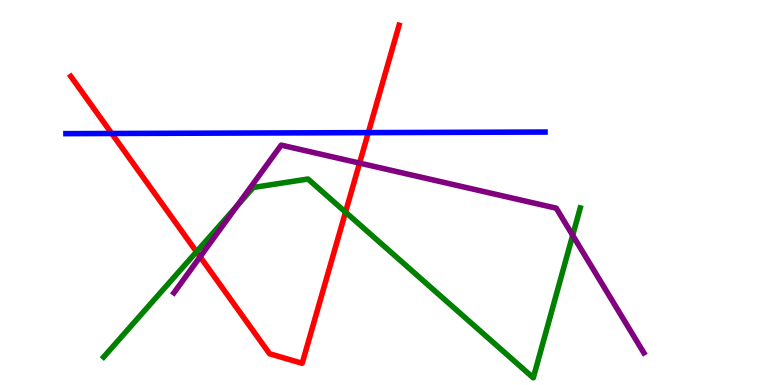[{'lines': ['blue', 'red'], 'intersections': [{'x': 1.44, 'y': 6.53}, {'x': 4.75, 'y': 6.56}]}, {'lines': ['green', 'red'], 'intersections': [{'x': 2.54, 'y': 3.46}, {'x': 4.46, 'y': 4.49}]}, {'lines': ['purple', 'red'], 'intersections': [{'x': 2.58, 'y': 3.33}, {'x': 4.64, 'y': 5.76}]}, {'lines': ['blue', 'green'], 'intersections': []}, {'lines': ['blue', 'purple'], 'intersections': []}, {'lines': ['green', 'purple'], 'intersections': [{'x': 3.06, 'y': 4.66}, {'x': 7.39, 'y': 3.89}]}]